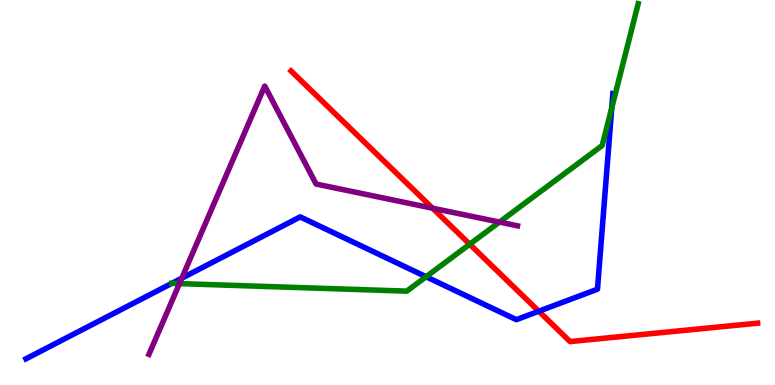[{'lines': ['blue', 'red'], 'intersections': [{'x': 6.95, 'y': 1.92}]}, {'lines': ['green', 'red'], 'intersections': [{'x': 6.06, 'y': 3.66}]}, {'lines': ['purple', 'red'], 'intersections': [{'x': 5.58, 'y': 4.59}]}, {'lines': ['blue', 'green'], 'intersections': [{'x': 2.22, 'y': 2.64}, {'x': 5.5, 'y': 2.81}, {'x': 7.89, 'y': 7.2}]}, {'lines': ['blue', 'purple'], 'intersections': [{'x': 2.35, 'y': 2.77}]}, {'lines': ['green', 'purple'], 'intersections': [{'x': 2.32, 'y': 2.63}, {'x': 6.44, 'y': 4.23}]}]